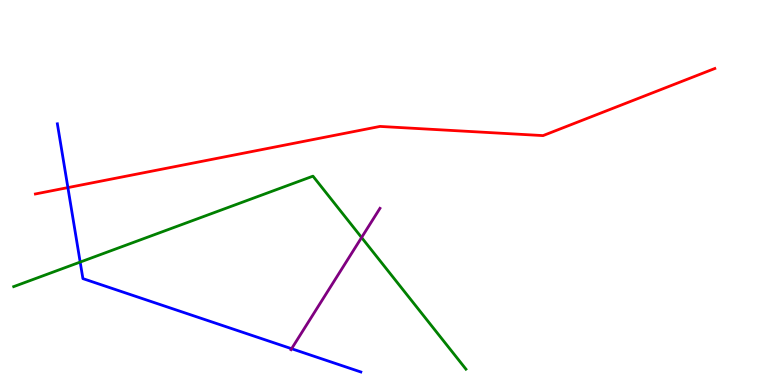[{'lines': ['blue', 'red'], 'intersections': [{'x': 0.876, 'y': 5.13}]}, {'lines': ['green', 'red'], 'intersections': []}, {'lines': ['purple', 'red'], 'intersections': []}, {'lines': ['blue', 'green'], 'intersections': [{'x': 1.03, 'y': 3.19}]}, {'lines': ['blue', 'purple'], 'intersections': [{'x': 3.76, 'y': 0.943}]}, {'lines': ['green', 'purple'], 'intersections': [{'x': 4.67, 'y': 3.83}]}]